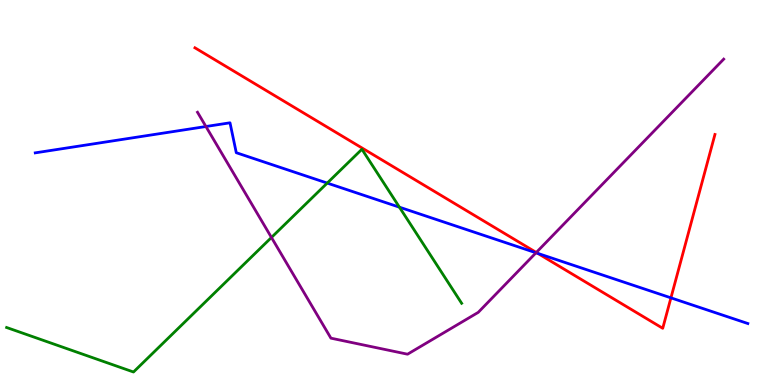[{'lines': ['blue', 'red'], 'intersections': [{'x': 6.94, 'y': 3.42}, {'x': 8.66, 'y': 2.26}]}, {'lines': ['green', 'red'], 'intersections': []}, {'lines': ['purple', 'red'], 'intersections': [{'x': 6.92, 'y': 3.44}]}, {'lines': ['blue', 'green'], 'intersections': [{'x': 4.22, 'y': 5.24}, {'x': 5.15, 'y': 4.62}]}, {'lines': ['blue', 'purple'], 'intersections': [{'x': 2.66, 'y': 6.71}, {'x': 6.92, 'y': 3.43}]}, {'lines': ['green', 'purple'], 'intersections': [{'x': 3.5, 'y': 3.83}]}]